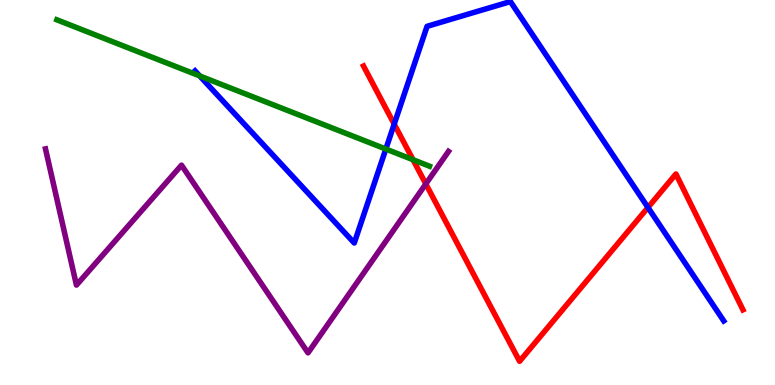[{'lines': ['blue', 'red'], 'intersections': [{'x': 5.09, 'y': 6.78}, {'x': 8.36, 'y': 4.61}]}, {'lines': ['green', 'red'], 'intersections': [{'x': 5.33, 'y': 5.85}]}, {'lines': ['purple', 'red'], 'intersections': [{'x': 5.49, 'y': 5.22}]}, {'lines': ['blue', 'green'], 'intersections': [{'x': 2.58, 'y': 8.03}, {'x': 4.98, 'y': 6.13}]}, {'lines': ['blue', 'purple'], 'intersections': []}, {'lines': ['green', 'purple'], 'intersections': []}]